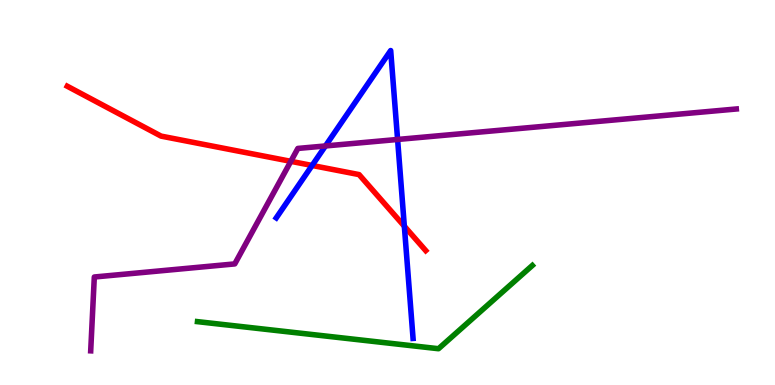[{'lines': ['blue', 'red'], 'intersections': [{'x': 4.03, 'y': 5.7}, {'x': 5.22, 'y': 4.12}]}, {'lines': ['green', 'red'], 'intersections': []}, {'lines': ['purple', 'red'], 'intersections': [{'x': 3.75, 'y': 5.81}]}, {'lines': ['blue', 'green'], 'intersections': []}, {'lines': ['blue', 'purple'], 'intersections': [{'x': 4.2, 'y': 6.21}, {'x': 5.13, 'y': 6.38}]}, {'lines': ['green', 'purple'], 'intersections': []}]